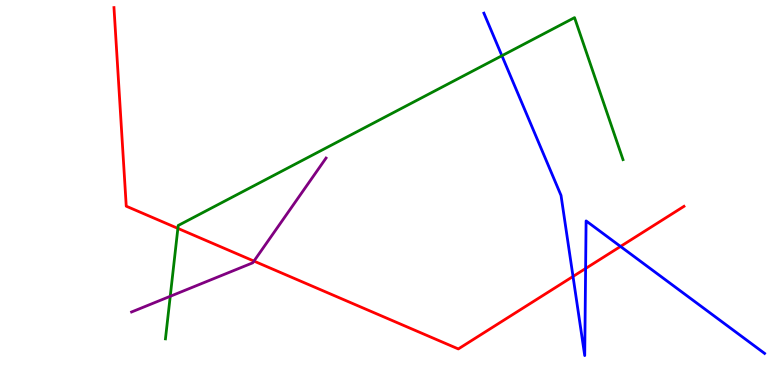[{'lines': ['blue', 'red'], 'intersections': [{'x': 7.39, 'y': 2.82}, {'x': 7.56, 'y': 3.03}, {'x': 8.01, 'y': 3.6}]}, {'lines': ['green', 'red'], 'intersections': [{'x': 2.3, 'y': 4.07}]}, {'lines': ['purple', 'red'], 'intersections': [{'x': 3.28, 'y': 3.22}]}, {'lines': ['blue', 'green'], 'intersections': [{'x': 6.48, 'y': 8.55}]}, {'lines': ['blue', 'purple'], 'intersections': []}, {'lines': ['green', 'purple'], 'intersections': [{'x': 2.2, 'y': 2.3}]}]